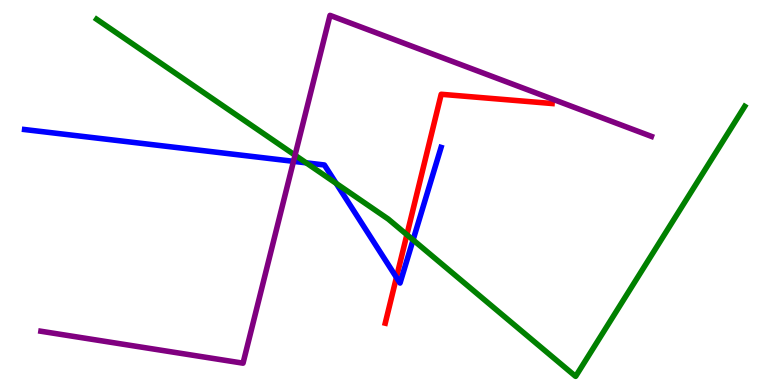[{'lines': ['blue', 'red'], 'intersections': [{'x': 5.12, 'y': 2.79}]}, {'lines': ['green', 'red'], 'intersections': [{'x': 5.25, 'y': 3.9}]}, {'lines': ['purple', 'red'], 'intersections': []}, {'lines': ['blue', 'green'], 'intersections': [{'x': 3.95, 'y': 5.77}, {'x': 4.34, 'y': 5.24}, {'x': 5.33, 'y': 3.77}]}, {'lines': ['blue', 'purple'], 'intersections': [{'x': 3.79, 'y': 5.81}]}, {'lines': ['green', 'purple'], 'intersections': [{'x': 3.81, 'y': 5.97}]}]